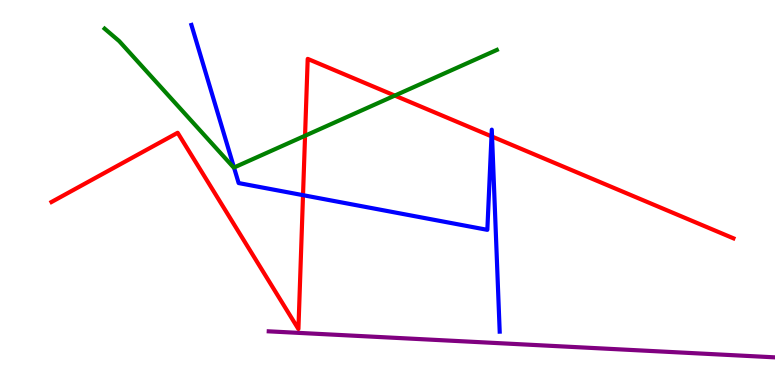[{'lines': ['blue', 'red'], 'intersections': [{'x': 3.91, 'y': 4.93}, {'x': 6.34, 'y': 6.46}, {'x': 6.35, 'y': 6.45}]}, {'lines': ['green', 'red'], 'intersections': [{'x': 3.94, 'y': 6.47}, {'x': 5.09, 'y': 7.52}]}, {'lines': ['purple', 'red'], 'intersections': []}, {'lines': ['blue', 'green'], 'intersections': [{'x': 3.02, 'y': 5.65}]}, {'lines': ['blue', 'purple'], 'intersections': []}, {'lines': ['green', 'purple'], 'intersections': []}]